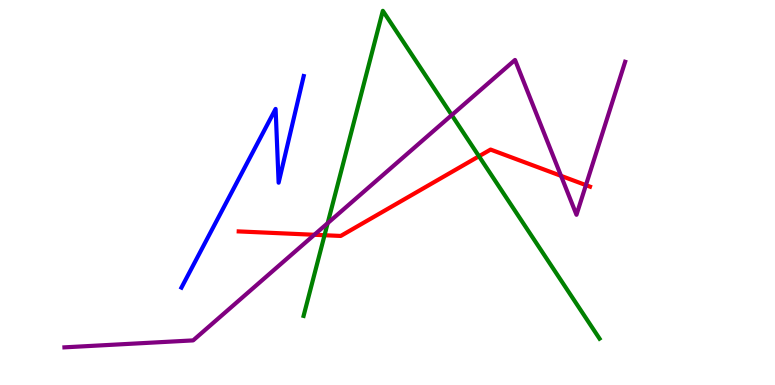[{'lines': ['blue', 'red'], 'intersections': []}, {'lines': ['green', 'red'], 'intersections': [{'x': 4.19, 'y': 3.89}, {'x': 6.18, 'y': 5.94}]}, {'lines': ['purple', 'red'], 'intersections': [{'x': 4.06, 'y': 3.9}, {'x': 7.24, 'y': 5.43}, {'x': 7.56, 'y': 5.19}]}, {'lines': ['blue', 'green'], 'intersections': []}, {'lines': ['blue', 'purple'], 'intersections': []}, {'lines': ['green', 'purple'], 'intersections': [{'x': 4.23, 'y': 4.2}, {'x': 5.83, 'y': 7.01}]}]